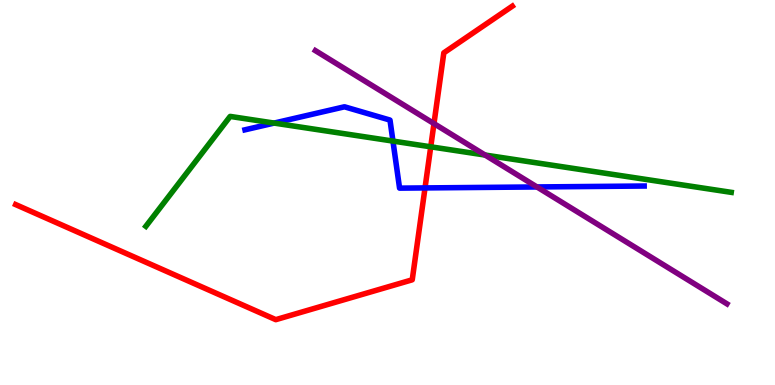[{'lines': ['blue', 'red'], 'intersections': [{'x': 5.48, 'y': 5.12}]}, {'lines': ['green', 'red'], 'intersections': [{'x': 5.56, 'y': 6.19}]}, {'lines': ['purple', 'red'], 'intersections': [{'x': 5.6, 'y': 6.79}]}, {'lines': ['blue', 'green'], 'intersections': [{'x': 3.54, 'y': 6.8}, {'x': 5.07, 'y': 6.34}]}, {'lines': ['blue', 'purple'], 'intersections': [{'x': 6.93, 'y': 5.14}]}, {'lines': ['green', 'purple'], 'intersections': [{'x': 6.26, 'y': 5.97}]}]